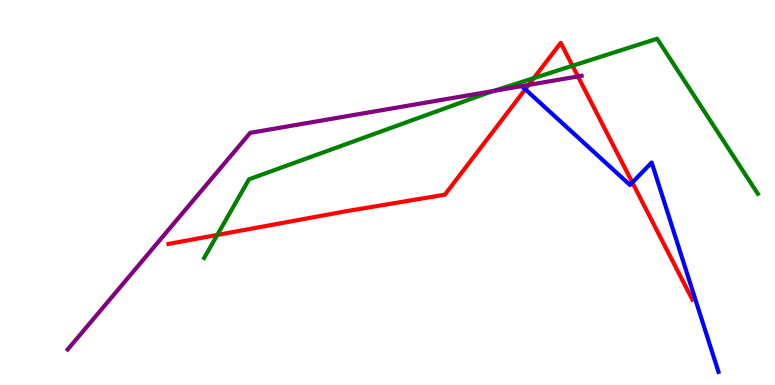[{'lines': ['blue', 'red'], 'intersections': [{'x': 6.78, 'y': 7.68}, {'x': 8.16, 'y': 5.26}]}, {'lines': ['green', 'red'], 'intersections': [{'x': 2.8, 'y': 3.9}, {'x': 6.89, 'y': 7.97}, {'x': 7.39, 'y': 8.29}]}, {'lines': ['purple', 'red'], 'intersections': [{'x': 6.82, 'y': 7.79}, {'x': 7.46, 'y': 8.01}]}, {'lines': ['blue', 'green'], 'intersections': []}, {'lines': ['blue', 'purple'], 'intersections': [{'x': 6.73, 'y': 7.76}]}, {'lines': ['green', 'purple'], 'intersections': [{'x': 6.37, 'y': 7.64}]}]